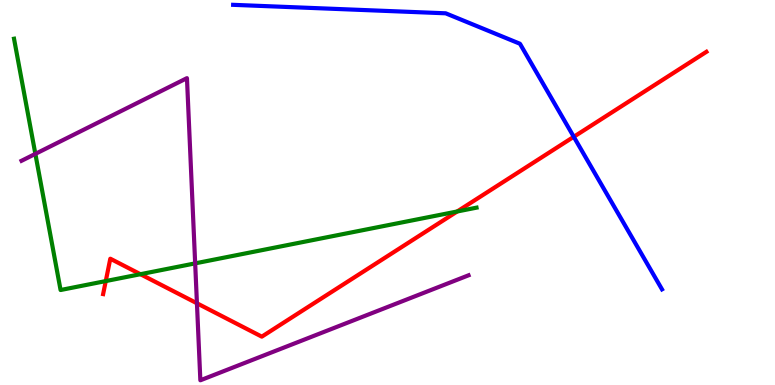[{'lines': ['blue', 'red'], 'intersections': [{'x': 7.4, 'y': 6.45}]}, {'lines': ['green', 'red'], 'intersections': [{'x': 1.36, 'y': 2.7}, {'x': 1.81, 'y': 2.88}, {'x': 5.9, 'y': 4.51}]}, {'lines': ['purple', 'red'], 'intersections': [{'x': 2.54, 'y': 2.12}]}, {'lines': ['blue', 'green'], 'intersections': []}, {'lines': ['blue', 'purple'], 'intersections': []}, {'lines': ['green', 'purple'], 'intersections': [{'x': 0.456, 'y': 6.0}, {'x': 2.52, 'y': 3.16}]}]